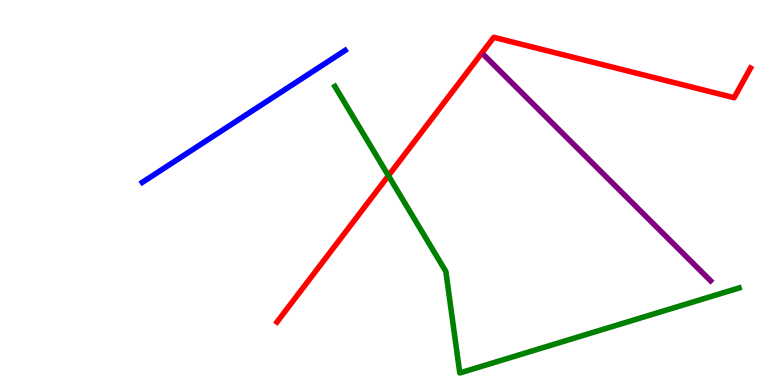[{'lines': ['blue', 'red'], 'intersections': []}, {'lines': ['green', 'red'], 'intersections': [{'x': 5.01, 'y': 5.44}]}, {'lines': ['purple', 'red'], 'intersections': []}, {'lines': ['blue', 'green'], 'intersections': []}, {'lines': ['blue', 'purple'], 'intersections': []}, {'lines': ['green', 'purple'], 'intersections': []}]